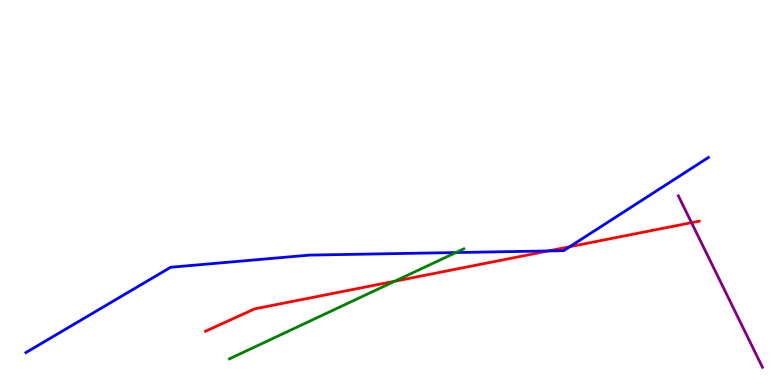[{'lines': ['blue', 'red'], 'intersections': [{'x': 7.07, 'y': 3.48}, {'x': 7.35, 'y': 3.59}]}, {'lines': ['green', 'red'], 'intersections': [{'x': 5.09, 'y': 2.7}]}, {'lines': ['purple', 'red'], 'intersections': [{'x': 8.92, 'y': 4.22}]}, {'lines': ['blue', 'green'], 'intersections': [{'x': 5.88, 'y': 3.44}]}, {'lines': ['blue', 'purple'], 'intersections': []}, {'lines': ['green', 'purple'], 'intersections': []}]